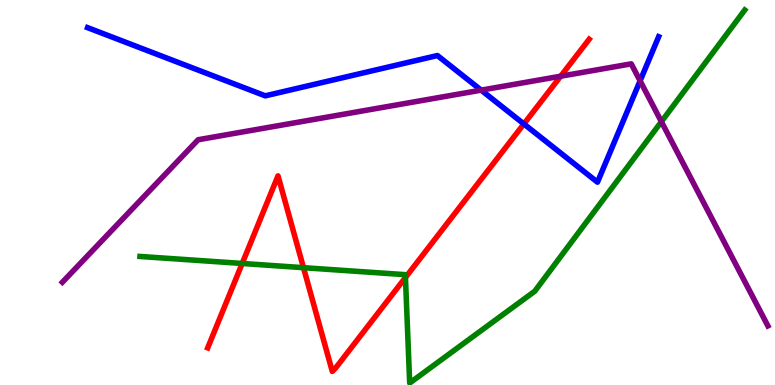[{'lines': ['blue', 'red'], 'intersections': [{'x': 6.76, 'y': 6.78}]}, {'lines': ['green', 'red'], 'intersections': [{'x': 3.13, 'y': 3.16}, {'x': 3.92, 'y': 3.05}, {'x': 5.23, 'y': 2.79}]}, {'lines': ['purple', 'red'], 'intersections': [{'x': 7.23, 'y': 8.02}]}, {'lines': ['blue', 'green'], 'intersections': []}, {'lines': ['blue', 'purple'], 'intersections': [{'x': 6.21, 'y': 7.66}, {'x': 8.26, 'y': 7.9}]}, {'lines': ['green', 'purple'], 'intersections': [{'x': 8.53, 'y': 6.84}]}]